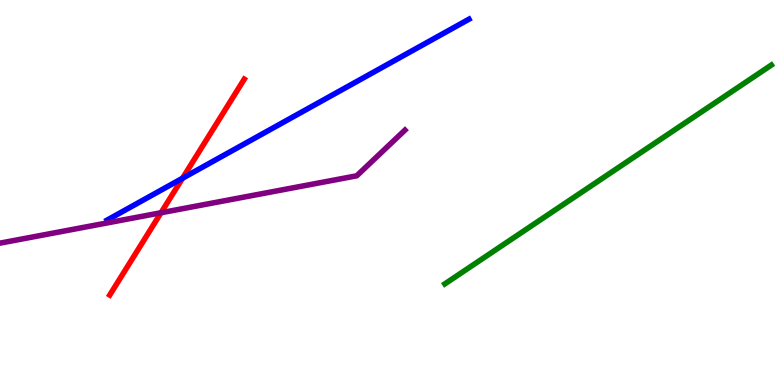[{'lines': ['blue', 'red'], 'intersections': [{'x': 2.36, 'y': 5.37}]}, {'lines': ['green', 'red'], 'intersections': []}, {'lines': ['purple', 'red'], 'intersections': [{'x': 2.08, 'y': 4.47}]}, {'lines': ['blue', 'green'], 'intersections': []}, {'lines': ['blue', 'purple'], 'intersections': []}, {'lines': ['green', 'purple'], 'intersections': []}]